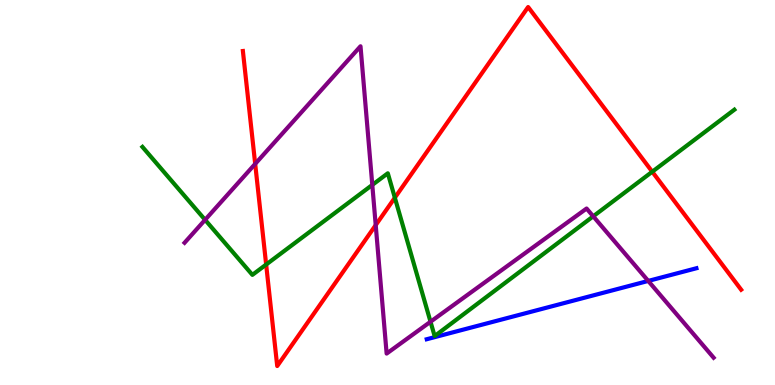[{'lines': ['blue', 'red'], 'intersections': []}, {'lines': ['green', 'red'], 'intersections': [{'x': 3.43, 'y': 3.13}, {'x': 5.09, 'y': 4.86}, {'x': 8.42, 'y': 5.54}]}, {'lines': ['purple', 'red'], 'intersections': [{'x': 3.29, 'y': 5.74}, {'x': 4.85, 'y': 4.15}]}, {'lines': ['blue', 'green'], 'intersections': []}, {'lines': ['blue', 'purple'], 'intersections': [{'x': 8.36, 'y': 2.7}]}, {'lines': ['green', 'purple'], 'intersections': [{'x': 2.65, 'y': 4.29}, {'x': 4.8, 'y': 5.2}, {'x': 5.56, 'y': 1.64}, {'x': 7.65, 'y': 4.38}]}]